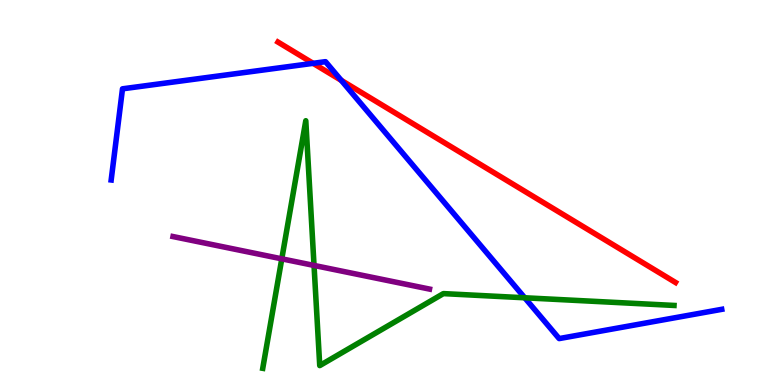[{'lines': ['blue', 'red'], 'intersections': [{'x': 4.04, 'y': 8.36}, {'x': 4.4, 'y': 7.91}]}, {'lines': ['green', 'red'], 'intersections': []}, {'lines': ['purple', 'red'], 'intersections': []}, {'lines': ['blue', 'green'], 'intersections': [{'x': 6.77, 'y': 2.27}]}, {'lines': ['blue', 'purple'], 'intersections': []}, {'lines': ['green', 'purple'], 'intersections': [{'x': 3.64, 'y': 3.28}, {'x': 4.05, 'y': 3.11}]}]